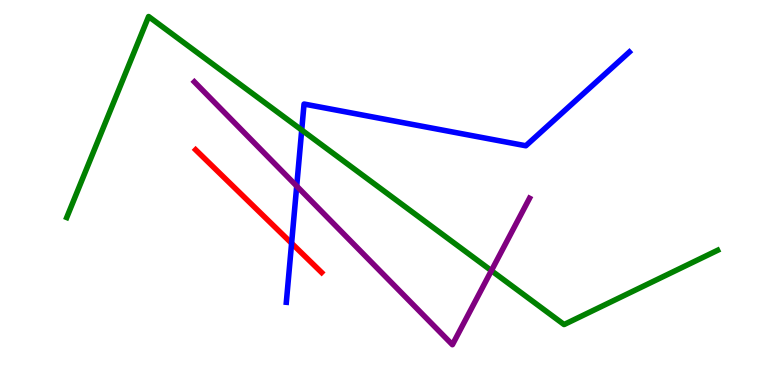[{'lines': ['blue', 'red'], 'intersections': [{'x': 3.76, 'y': 3.68}]}, {'lines': ['green', 'red'], 'intersections': []}, {'lines': ['purple', 'red'], 'intersections': []}, {'lines': ['blue', 'green'], 'intersections': [{'x': 3.89, 'y': 6.62}]}, {'lines': ['blue', 'purple'], 'intersections': [{'x': 3.83, 'y': 5.17}]}, {'lines': ['green', 'purple'], 'intersections': [{'x': 6.34, 'y': 2.97}]}]